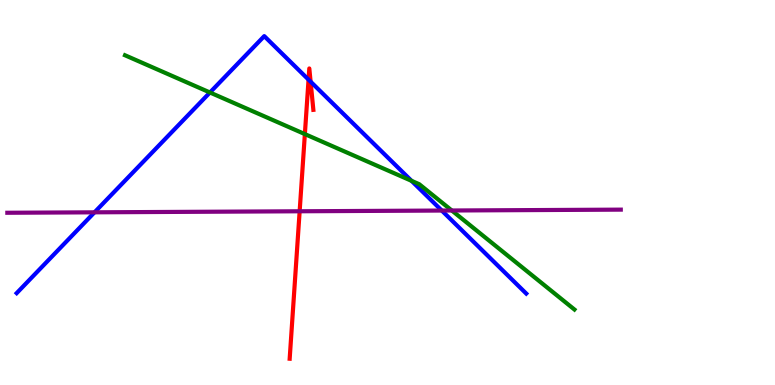[{'lines': ['blue', 'red'], 'intersections': [{'x': 3.98, 'y': 7.93}, {'x': 4.01, 'y': 7.88}]}, {'lines': ['green', 'red'], 'intersections': [{'x': 3.93, 'y': 6.52}]}, {'lines': ['purple', 'red'], 'intersections': [{'x': 3.87, 'y': 4.51}]}, {'lines': ['blue', 'green'], 'intersections': [{'x': 2.71, 'y': 7.6}, {'x': 5.31, 'y': 5.3}]}, {'lines': ['blue', 'purple'], 'intersections': [{'x': 1.22, 'y': 4.49}, {'x': 5.7, 'y': 4.53}]}, {'lines': ['green', 'purple'], 'intersections': [{'x': 5.83, 'y': 4.53}]}]